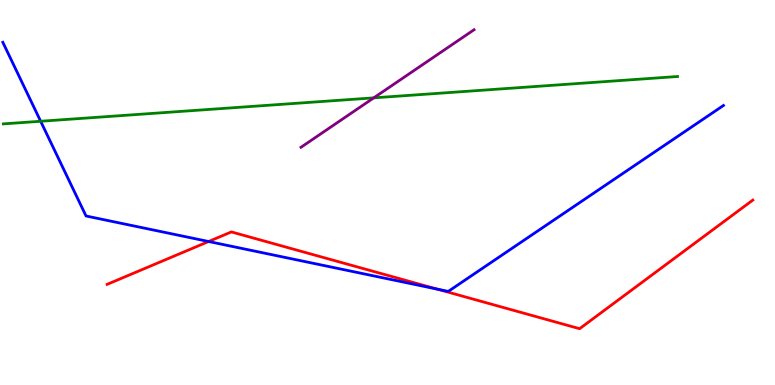[{'lines': ['blue', 'red'], 'intersections': [{'x': 2.69, 'y': 3.73}, {'x': 5.64, 'y': 2.49}]}, {'lines': ['green', 'red'], 'intersections': []}, {'lines': ['purple', 'red'], 'intersections': []}, {'lines': ['blue', 'green'], 'intersections': [{'x': 0.525, 'y': 6.85}]}, {'lines': ['blue', 'purple'], 'intersections': []}, {'lines': ['green', 'purple'], 'intersections': [{'x': 4.82, 'y': 7.46}]}]